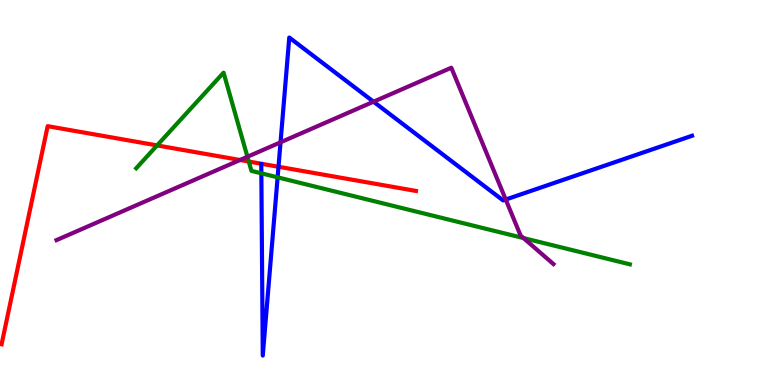[{'lines': ['blue', 'red'], 'intersections': [{'x': 3.59, 'y': 5.67}]}, {'lines': ['green', 'red'], 'intersections': [{'x': 2.03, 'y': 6.22}, {'x': 3.21, 'y': 5.8}]}, {'lines': ['purple', 'red'], 'intersections': [{'x': 3.1, 'y': 5.84}]}, {'lines': ['blue', 'green'], 'intersections': [{'x': 3.37, 'y': 5.5}, {'x': 3.58, 'y': 5.39}]}, {'lines': ['blue', 'purple'], 'intersections': [{'x': 3.62, 'y': 6.3}, {'x': 4.82, 'y': 7.36}, {'x': 6.53, 'y': 4.82}]}, {'lines': ['green', 'purple'], 'intersections': [{'x': 3.19, 'y': 5.93}, {'x': 6.75, 'y': 3.82}]}]